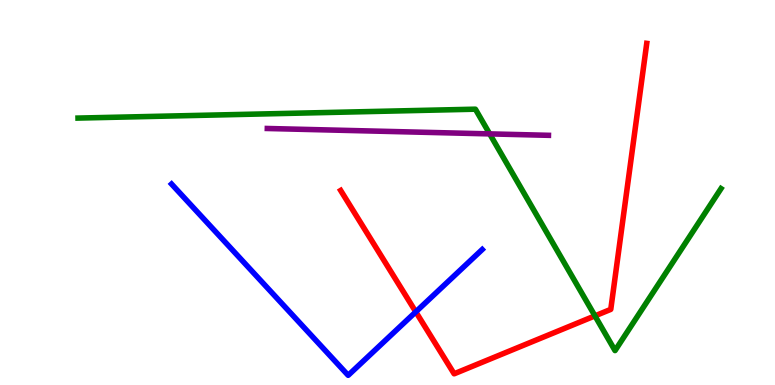[{'lines': ['blue', 'red'], 'intersections': [{'x': 5.37, 'y': 1.9}]}, {'lines': ['green', 'red'], 'intersections': [{'x': 7.68, 'y': 1.8}]}, {'lines': ['purple', 'red'], 'intersections': []}, {'lines': ['blue', 'green'], 'intersections': []}, {'lines': ['blue', 'purple'], 'intersections': []}, {'lines': ['green', 'purple'], 'intersections': [{'x': 6.32, 'y': 6.52}]}]